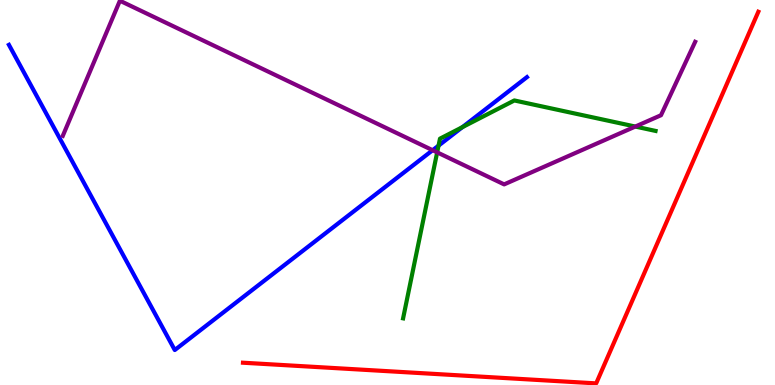[{'lines': ['blue', 'red'], 'intersections': []}, {'lines': ['green', 'red'], 'intersections': []}, {'lines': ['purple', 'red'], 'intersections': []}, {'lines': ['blue', 'green'], 'intersections': [{'x': 5.66, 'y': 6.22}, {'x': 5.97, 'y': 6.7}]}, {'lines': ['blue', 'purple'], 'intersections': [{'x': 5.58, 'y': 6.1}]}, {'lines': ['green', 'purple'], 'intersections': [{'x': 5.64, 'y': 6.04}, {'x': 8.2, 'y': 6.71}]}]